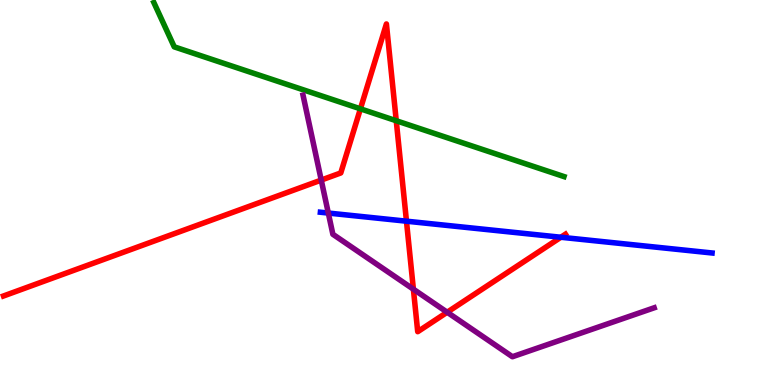[{'lines': ['blue', 'red'], 'intersections': [{'x': 5.24, 'y': 4.25}, {'x': 7.24, 'y': 3.84}]}, {'lines': ['green', 'red'], 'intersections': [{'x': 4.65, 'y': 7.17}, {'x': 5.11, 'y': 6.86}]}, {'lines': ['purple', 'red'], 'intersections': [{'x': 4.15, 'y': 5.32}, {'x': 5.33, 'y': 2.49}, {'x': 5.77, 'y': 1.89}]}, {'lines': ['blue', 'green'], 'intersections': []}, {'lines': ['blue', 'purple'], 'intersections': [{'x': 4.24, 'y': 4.47}]}, {'lines': ['green', 'purple'], 'intersections': []}]